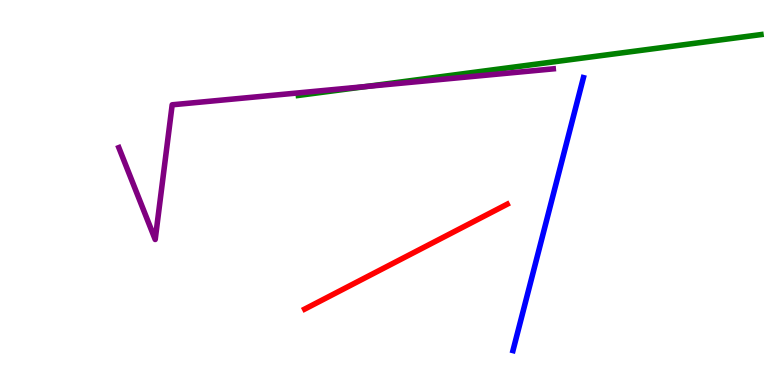[{'lines': ['blue', 'red'], 'intersections': []}, {'lines': ['green', 'red'], 'intersections': []}, {'lines': ['purple', 'red'], 'intersections': []}, {'lines': ['blue', 'green'], 'intersections': []}, {'lines': ['blue', 'purple'], 'intersections': []}, {'lines': ['green', 'purple'], 'intersections': [{'x': 4.73, 'y': 7.75}]}]